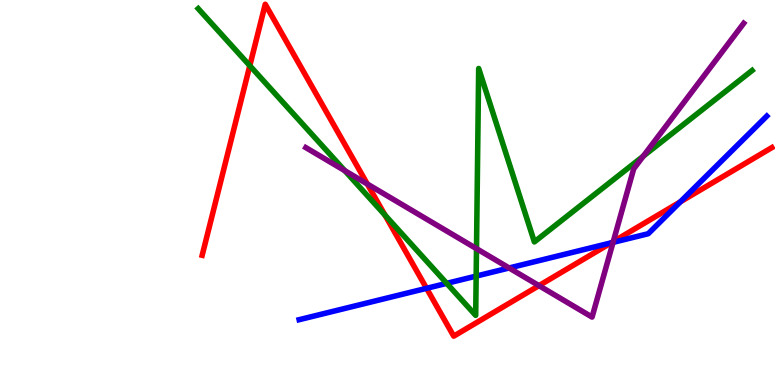[{'lines': ['blue', 'red'], 'intersections': [{'x': 5.5, 'y': 2.51}, {'x': 7.89, 'y': 3.69}, {'x': 8.78, 'y': 4.76}]}, {'lines': ['green', 'red'], 'intersections': [{'x': 3.22, 'y': 8.29}, {'x': 4.97, 'y': 4.41}]}, {'lines': ['purple', 'red'], 'intersections': [{'x': 4.74, 'y': 5.22}, {'x': 6.95, 'y': 2.58}, {'x': 7.91, 'y': 3.72}]}, {'lines': ['blue', 'green'], 'intersections': [{'x': 5.76, 'y': 2.64}, {'x': 6.14, 'y': 2.83}]}, {'lines': ['blue', 'purple'], 'intersections': [{'x': 6.57, 'y': 3.04}, {'x': 7.91, 'y': 3.7}]}, {'lines': ['green', 'purple'], 'intersections': [{'x': 4.45, 'y': 5.57}, {'x': 6.15, 'y': 3.54}, {'x': 8.3, 'y': 5.94}]}]